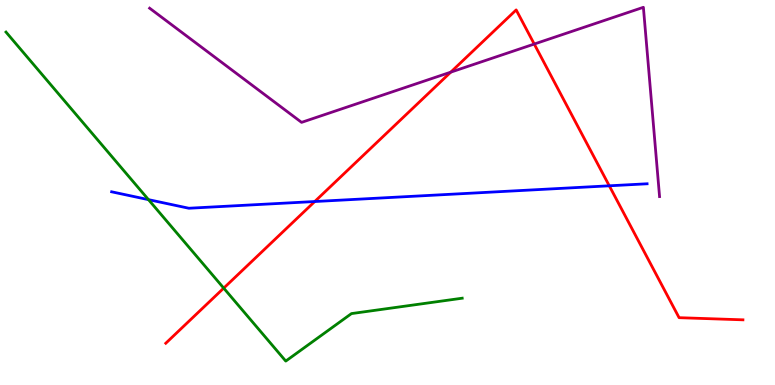[{'lines': ['blue', 'red'], 'intersections': [{'x': 4.06, 'y': 4.77}, {'x': 7.86, 'y': 5.17}]}, {'lines': ['green', 'red'], 'intersections': [{'x': 2.89, 'y': 2.52}]}, {'lines': ['purple', 'red'], 'intersections': [{'x': 5.82, 'y': 8.13}, {'x': 6.89, 'y': 8.86}]}, {'lines': ['blue', 'green'], 'intersections': [{'x': 1.92, 'y': 4.81}]}, {'lines': ['blue', 'purple'], 'intersections': []}, {'lines': ['green', 'purple'], 'intersections': []}]